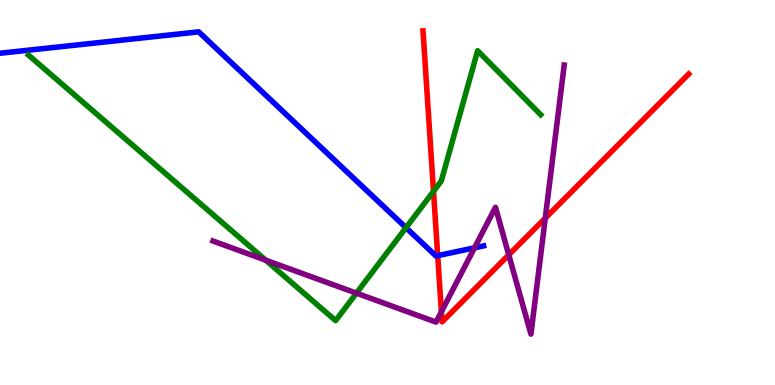[{'lines': ['blue', 'red'], 'intersections': [{'x': 5.65, 'y': 3.36}]}, {'lines': ['green', 'red'], 'intersections': [{'x': 5.59, 'y': 5.03}]}, {'lines': ['purple', 'red'], 'intersections': [{'x': 5.7, 'y': 1.9}, {'x': 6.56, 'y': 3.38}, {'x': 7.04, 'y': 4.33}]}, {'lines': ['blue', 'green'], 'intersections': [{'x': 5.24, 'y': 4.09}]}, {'lines': ['blue', 'purple'], 'intersections': [{'x': 6.12, 'y': 3.56}]}, {'lines': ['green', 'purple'], 'intersections': [{'x': 3.43, 'y': 3.24}, {'x': 4.6, 'y': 2.39}]}]